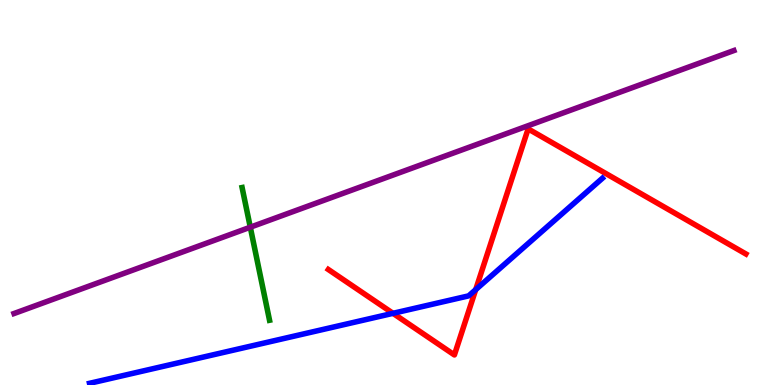[{'lines': ['blue', 'red'], 'intersections': [{'x': 5.07, 'y': 1.86}, {'x': 6.14, 'y': 2.48}]}, {'lines': ['green', 'red'], 'intersections': []}, {'lines': ['purple', 'red'], 'intersections': []}, {'lines': ['blue', 'green'], 'intersections': []}, {'lines': ['blue', 'purple'], 'intersections': []}, {'lines': ['green', 'purple'], 'intersections': [{'x': 3.23, 'y': 4.1}]}]